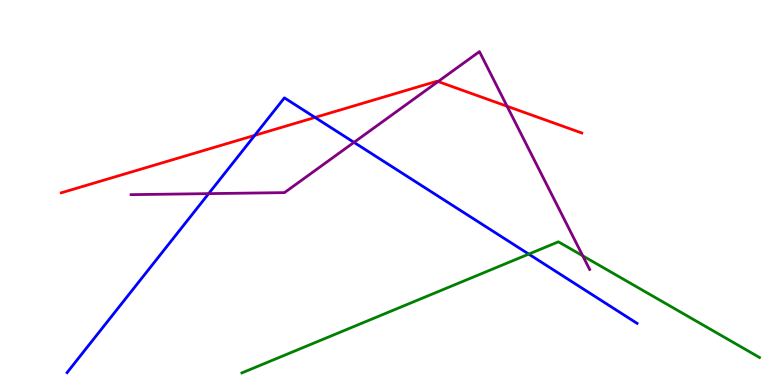[{'lines': ['blue', 'red'], 'intersections': [{'x': 3.29, 'y': 6.48}, {'x': 4.06, 'y': 6.95}]}, {'lines': ['green', 'red'], 'intersections': []}, {'lines': ['purple', 'red'], 'intersections': [{'x': 5.65, 'y': 7.88}, {'x': 6.54, 'y': 7.24}]}, {'lines': ['blue', 'green'], 'intersections': [{'x': 6.82, 'y': 3.4}]}, {'lines': ['blue', 'purple'], 'intersections': [{'x': 2.69, 'y': 4.97}, {'x': 4.57, 'y': 6.3}]}, {'lines': ['green', 'purple'], 'intersections': [{'x': 7.52, 'y': 3.36}]}]